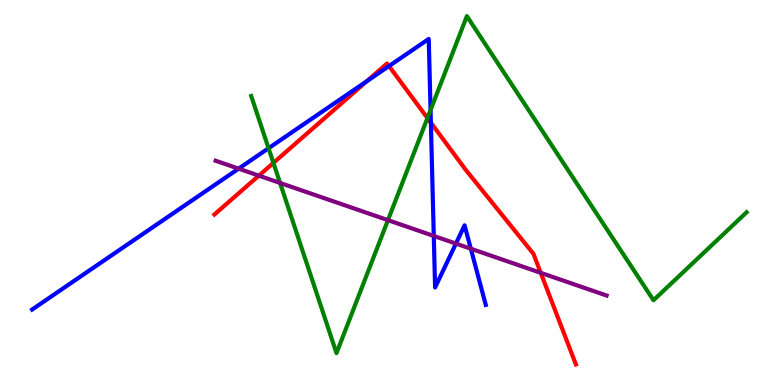[{'lines': ['blue', 'red'], 'intersections': [{'x': 4.73, 'y': 7.89}, {'x': 5.02, 'y': 8.28}, {'x': 5.56, 'y': 6.81}]}, {'lines': ['green', 'red'], 'intersections': [{'x': 3.53, 'y': 5.77}, {'x': 5.52, 'y': 6.93}]}, {'lines': ['purple', 'red'], 'intersections': [{'x': 3.34, 'y': 5.44}, {'x': 6.98, 'y': 2.91}]}, {'lines': ['blue', 'green'], 'intersections': [{'x': 3.47, 'y': 6.15}, {'x': 5.56, 'y': 7.14}]}, {'lines': ['blue', 'purple'], 'intersections': [{'x': 3.08, 'y': 5.62}, {'x': 5.6, 'y': 3.87}, {'x': 5.88, 'y': 3.67}, {'x': 6.08, 'y': 3.54}]}, {'lines': ['green', 'purple'], 'intersections': [{'x': 3.61, 'y': 5.25}, {'x': 5.01, 'y': 4.28}]}]